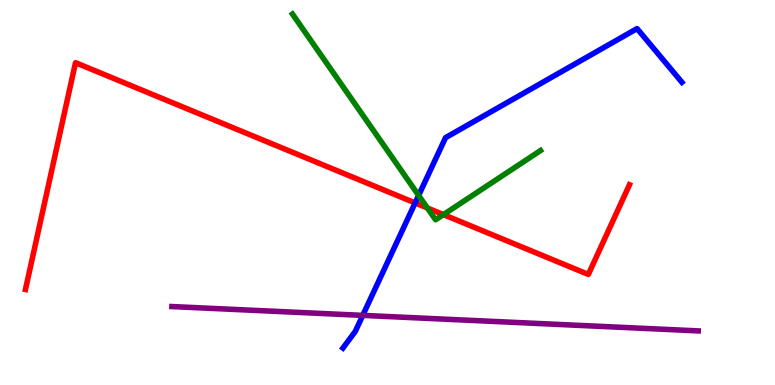[{'lines': ['blue', 'red'], 'intersections': [{'x': 5.36, 'y': 4.73}]}, {'lines': ['green', 'red'], 'intersections': [{'x': 5.51, 'y': 4.6}, {'x': 5.72, 'y': 4.43}]}, {'lines': ['purple', 'red'], 'intersections': []}, {'lines': ['blue', 'green'], 'intersections': [{'x': 5.4, 'y': 4.92}]}, {'lines': ['blue', 'purple'], 'intersections': [{'x': 4.68, 'y': 1.81}]}, {'lines': ['green', 'purple'], 'intersections': []}]